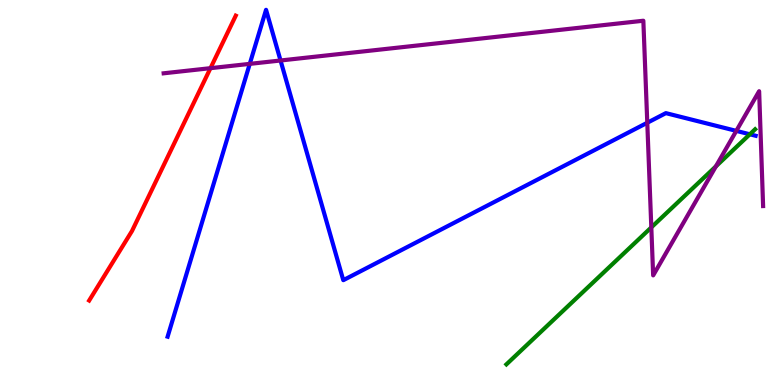[{'lines': ['blue', 'red'], 'intersections': []}, {'lines': ['green', 'red'], 'intersections': []}, {'lines': ['purple', 'red'], 'intersections': [{'x': 2.72, 'y': 8.23}]}, {'lines': ['blue', 'green'], 'intersections': [{'x': 9.68, 'y': 6.51}]}, {'lines': ['blue', 'purple'], 'intersections': [{'x': 3.22, 'y': 8.34}, {'x': 3.62, 'y': 8.43}, {'x': 8.35, 'y': 6.81}, {'x': 9.5, 'y': 6.6}]}, {'lines': ['green', 'purple'], 'intersections': [{'x': 8.4, 'y': 4.09}, {'x': 9.24, 'y': 5.68}]}]